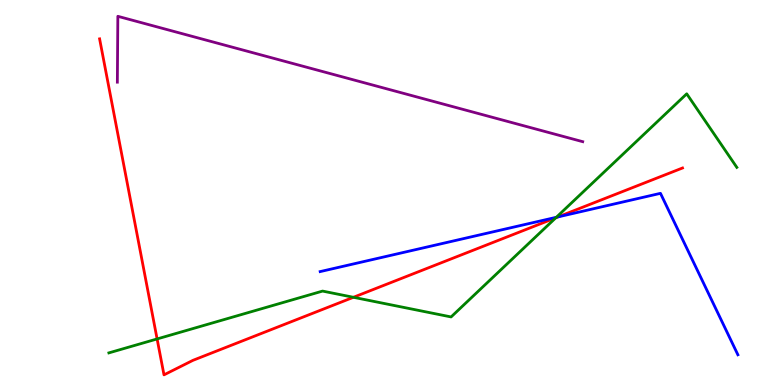[{'lines': ['blue', 'red'], 'intersections': [{'x': 7.2, 'y': 4.37}]}, {'lines': ['green', 'red'], 'intersections': [{'x': 2.03, 'y': 1.2}, {'x': 4.56, 'y': 2.28}, {'x': 7.17, 'y': 4.34}]}, {'lines': ['purple', 'red'], 'intersections': []}, {'lines': ['blue', 'green'], 'intersections': [{'x': 7.18, 'y': 4.36}]}, {'lines': ['blue', 'purple'], 'intersections': []}, {'lines': ['green', 'purple'], 'intersections': []}]